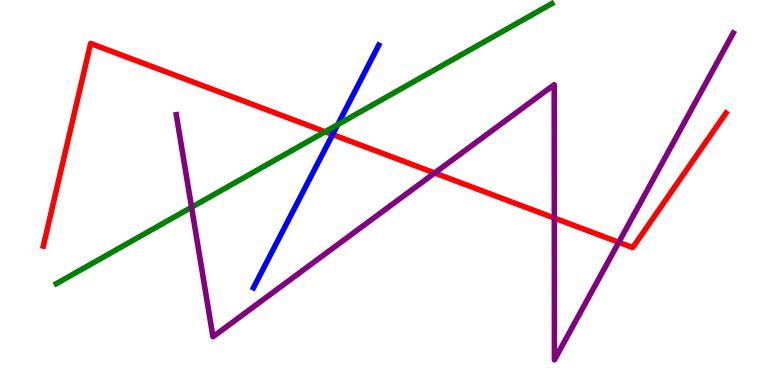[{'lines': ['blue', 'red'], 'intersections': [{'x': 4.29, 'y': 6.5}]}, {'lines': ['green', 'red'], 'intersections': [{'x': 4.2, 'y': 6.58}]}, {'lines': ['purple', 'red'], 'intersections': [{'x': 5.61, 'y': 5.51}, {'x': 7.15, 'y': 4.34}, {'x': 7.98, 'y': 3.71}]}, {'lines': ['blue', 'green'], 'intersections': [{'x': 4.36, 'y': 6.76}]}, {'lines': ['blue', 'purple'], 'intersections': []}, {'lines': ['green', 'purple'], 'intersections': [{'x': 2.47, 'y': 4.62}]}]